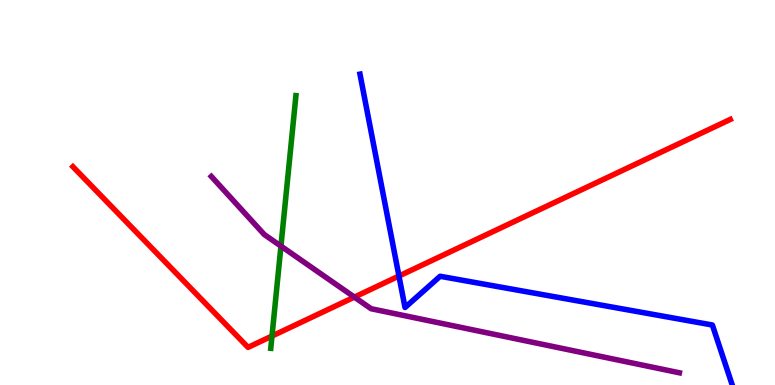[{'lines': ['blue', 'red'], 'intersections': [{'x': 5.15, 'y': 2.83}]}, {'lines': ['green', 'red'], 'intersections': [{'x': 3.51, 'y': 1.27}]}, {'lines': ['purple', 'red'], 'intersections': [{'x': 4.57, 'y': 2.28}]}, {'lines': ['blue', 'green'], 'intersections': []}, {'lines': ['blue', 'purple'], 'intersections': []}, {'lines': ['green', 'purple'], 'intersections': [{'x': 3.63, 'y': 3.61}]}]